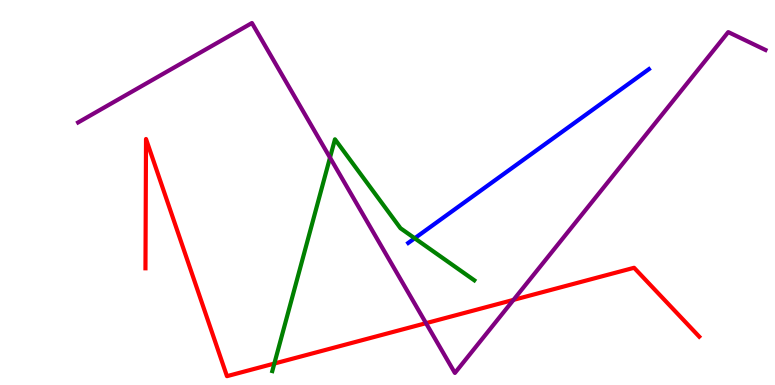[{'lines': ['blue', 'red'], 'intersections': []}, {'lines': ['green', 'red'], 'intersections': [{'x': 3.54, 'y': 0.557}]}, {'lines': ['purple', 'red'], 'intersections': [{'x': 5.5, 'y': 1.61}, {'x': 6.63, 'y': 2.21}]}, {'lines': ['blue', 'green'], 'intersections': [{'x': 5.35, 'y': 3.81}]}, {'lines': ['blue', 'purple'], 'intersections': []}, {'lines': ['green', 'purple'], 'intersections': [{'x': 4.26, 'y': 5.91}]}]